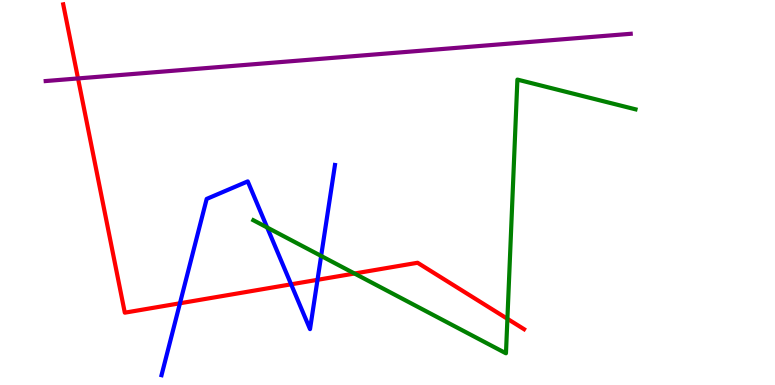[{'lines': ['blue', 'red'], 'intersections': [{'x': 2.32, 'y': 2.12}, {'x': 3.76, 'y': 2.62}, {'x': 4.1, 'y': 2.73}]}, {'lines': ['green', 'red'], 'intersections': [{'x': 4.57, 'y': 2.9}, {'x': 6.55, 'y': 1.72}]}, {'lines': ['purple', 'red'], 'intersections': [{'x': 1.01, 'y': 7.96}]}, {'lines': ['blue', 'green'], 'intersections': [{'x': 3.45, 'y': 4.09}, {'x': 4.14, 'y': 3.35}]}, {'lines': ['blue', 'purple'], 'intersections': []}, {'lines': ['green', 'purple'], 'intersections': []}]